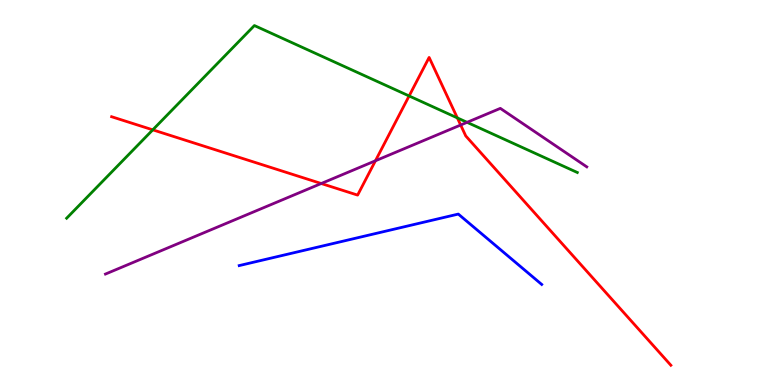[{'lines': ['blue', 'red'], 'intersections': []}, {'lines': ['green', 'red'], 'intersections': [{'x': 1.97, 'y': 6.63}, {'x': 5.28, 'y': 7.51}, {'x': 5.9, 'y': 6.94}]}, {'lines': ['purple', 'red'], 'intersections': [{'x': 4.15, 'y': 5.23}, {'x': 4.84, 'y': 5.82}, {'x': 5.94, 'y': 6.75}]}, {'lines': ['blue', 'green'], 'intersections': []}, {'lines': ['blue', 'purple'], 'intersections': []}, {'lines': ['green', 'purple'], 'intersections': [{'x': 6.03, 'y': 6.82}]}]